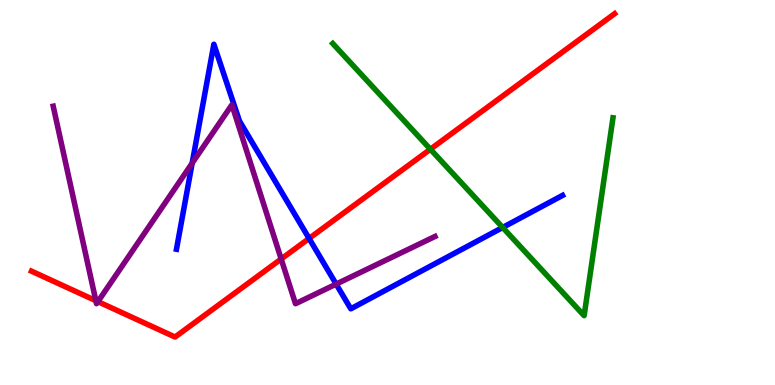[{'lines': ['blue', 'red'], 'intersections': [{'x': 3.99, 'y': 3.81}]}, {'lines': ['green', 'red'], 'intersections': [{'x': 5.55, 'y': 6.12}]}, {'lines': ['purple', 'red'], 'intersections': [{'x': 1.24, 'y': 2.19}, {'x': 1.26, 'y': 2.17}, {'x': 3.63, 'y': 3.27}]}, {'lines': ['blue', 'green'], 'intersections': [{'x': 6.49, 'y': 4.09}]}, {'lines': ['blue', 'purple'], 'intersections': [{'x': 2.48, 'y': 5.76}, {'x': 4.34, 'y': 2.62}]}, {'lines': ['green', 'purple'], 'intersections': []}]